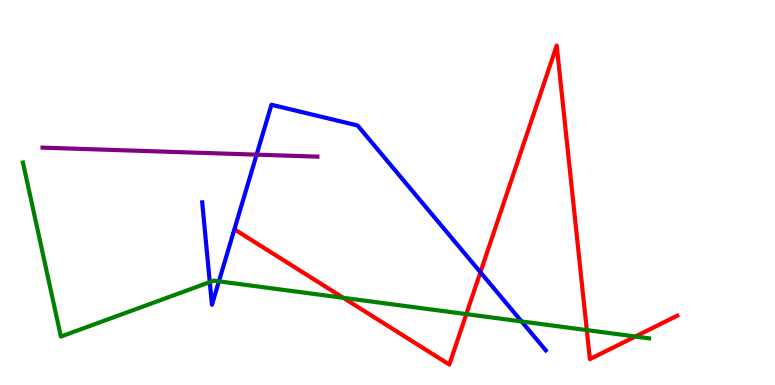[{'lines': ['blue', 'red'], 'intersections': [{'x': 6.2, 'y': 2.93}]}, {'lines': ['green', 'red'], 'intersections': [{'x': 4.43, 'y': 2.26}, {'x': 6.02, 'y': 1.84}, {'x': 7.57, 'y': 1.43}, {'x': 8.2, 'y': 1.26}]}, {'lines': ['purple', 'red'], 'intersections': []}, {'lines': ['blue', 'green'], 'intersections': [{'x': 2.71, 'y': 2.67}, {'x': 2.82, 'y': 2.69}, {'x': 6.73, 'y': 1.65}]}, {'lines': ['blue', 'purple'], 'intersections': [{'x': 3.31, 'y': 5.98}]}, {'lines': ['green', 'purple'], 'intersections': []}]